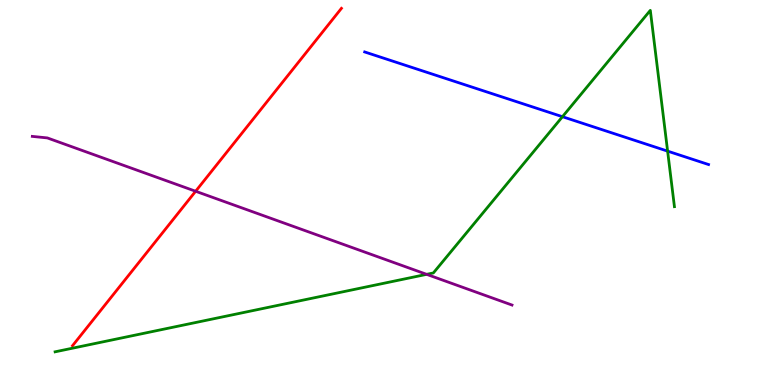[{'lines': ['blue', 'red'], 'intersections': []}, {'lines': ['green', 'red'], 'intersections': []}, {'lines': ['purple', 'red'], 'intersections': [{'x': 2.52, 'y': 5.03}]}, {'lines': ['blue', 'green'], 'intersections': [{'x': 7.26, 'y': 6.97}, {'x': 8.61, 'y': 6.07}]}, {'lines': ['blue', 'purple'], 'intersections': []}, {'lines': ['green', 'purple'], 'intersections': [{'x': 5.51, 'y': 2.87}]}]